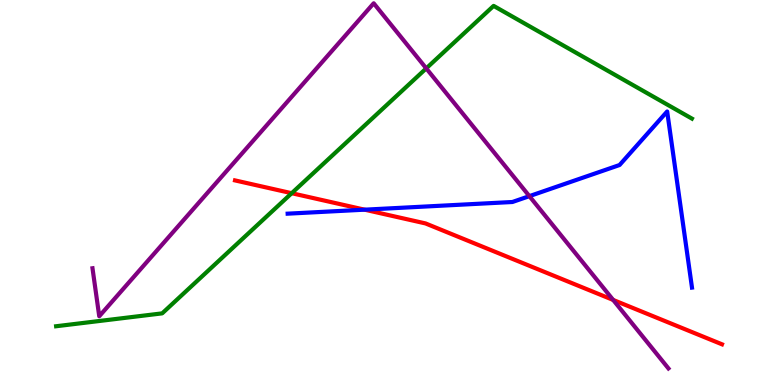[{'lines': ['blue', 'red'], 'intersections': [{'x': 4.7, 'y': 4.55}]}, {'lines': ['green', 'red'], 'intersections': [{'x': 3.76, 'y': 4.98}]}, {'lines': ['purple', 'red'], 'intersections': [{'x': 7.91, 'y': 2.21}]}, {'lines': ['blue', 'green'], 'intersections': []}, {'lines': ['blue', 'purple'], 'intersections': [{'x': 6.83, 'y': 4.91}]}, {'lines': ['green', 'purple'], 'intersections': [{'x': 5.5, 'y': 8.22}]}]